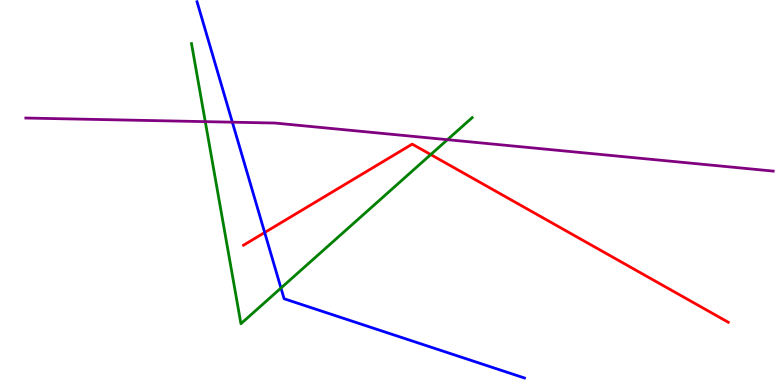[{'lines': ['blue', 'red'], 'intersections': [{'x': 3.42, 'y': 3.96}]}, {'lines': ['green', 'red'], 'intersections': [{'x': 5.56, 'y': 5.99}]}, {'lines': ['purple', 'red'], 'intersections': []}, {'lines': ['blue', 'green'], 'intersections': [{'x': 3.63, 'y': 2.52}]}, {'lines': ['blue', 'purple'], 'intersections': [{'x': 3.0, 'y': 6.83}]}, {'lines': ['green', 'purple'], 'intersections': [{'x': 2.65, 'y': 6.84}, {'x': 5.77, 'y': 6.37}]}]